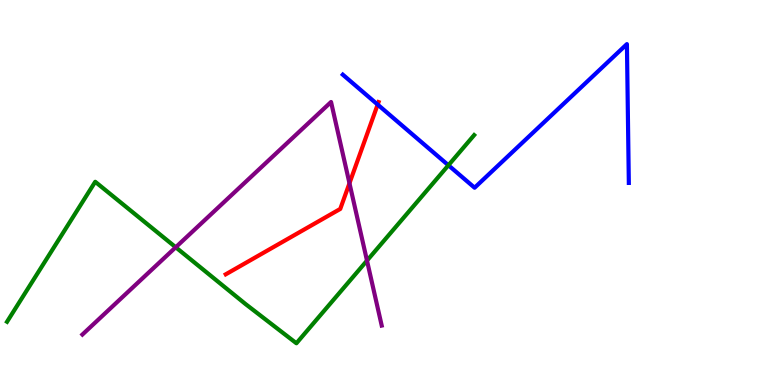[{'lines': ['blue', 'red'], 'intersections': [{'x': 4.87, 'y': 7.28}]}, {'lines': ['green', 'red'], 'intersections': []}, {'lines': ['purple', 'red'], 'intersections': [{'x': 4.51, 'y': 5.24}]}, {'lines': ['blue', 'green'], 'intersections': [{'x': 5.79, 'y': 5.71}]}, {'lines': ['blue', 'purple'], 'intersections': []}, {'lines': ['green', 'purple'], 'intersections': [{'x': 2.27, 'y': 3.58}, {'x': 4.74, 'y': 3.23}]}]